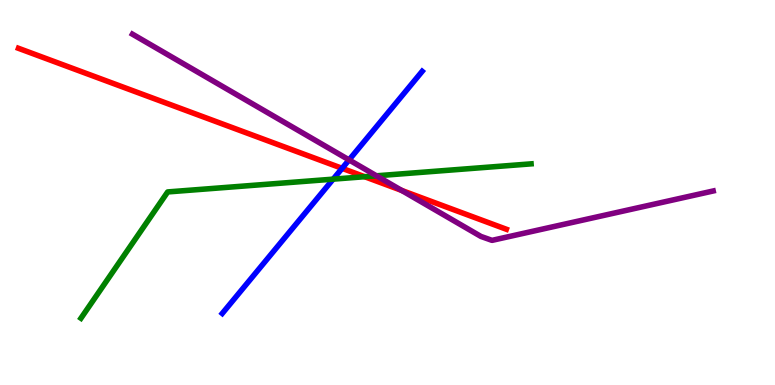[{'lines': ['blue', 'red'], 'intersections': [{'x': 4.41, 'y': 5.63}]}, {'lines': ['green', 'red'], 'intersections': [{'x': 4.71, 'y': 5.41}]}, {'lines': ['purple', 'red'], 'intersections': [{'x': 5.18, 'y': 5.05}]}, {'lines': ['blue', 'green'], 'intersections': [{'x': 4.3, 'y': 5.35}]}, {'lines': ['blue', 'purple'], 'intersections': [{'x': 4.5, 'y': 5.85}]}, {'lines': ['green', 'purple'], 'intersections': [{'x': 4.86, 'y': 5.43}]}]